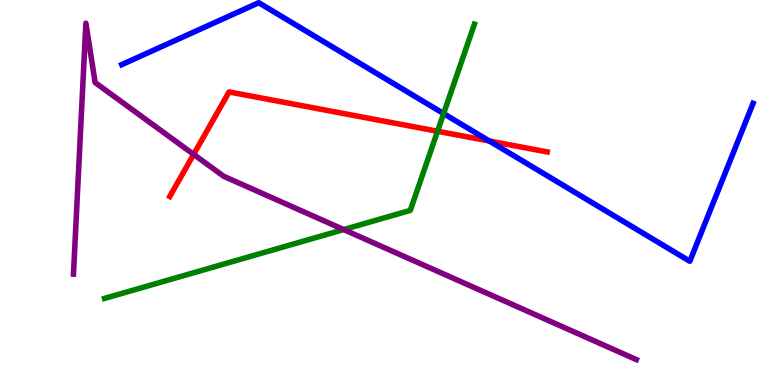[{'lines': ['blue', 'red'], 'intersections': [{'x': 6.31, 'y': 6.34}]}, {'lines': ['green', 'red'], 'intersections': [{'x': 5.65, 'y': 6.59}]}, {'lines': ['purple', 'red'], 'intersections': [{'x': 2.5, 'y': 5.99}]}, {'lines': ['blue', 'green'], 'intersections': [{'x': 5.72, 'y': 7.05}]}, {'lines': ['blue', 'purple'], 'intersections': []}, {'lines': ['green', 'purple'], 'intersections': [{'x': 4.43, 'y': 4.04}]}]